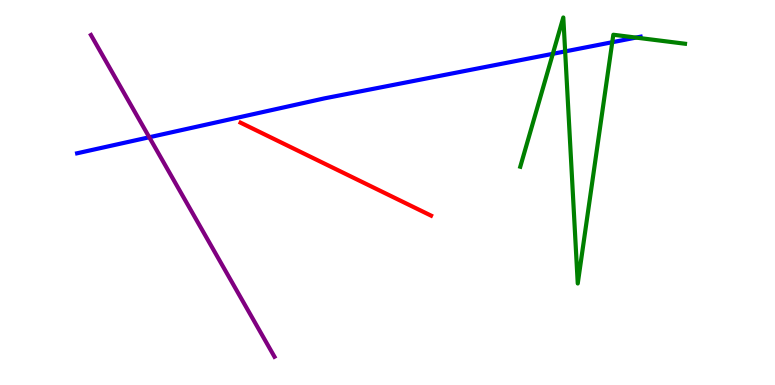[{'lines': ['blue', 'red'], 'intersections': []}, {'lines': ['green', 'red'], 'intersections': []}, {'lines': ['purple', 'red'], 'intersections': []}, {'lines': ['blue', 'green'], 'intersections': [{'x': 7.13, 'y': 8.6}, {'x': 7.29, 'y': 8.66}, {'x': 7.9, 'y': 8.9}, {'x': 8.21, 'y': 9.02}]}, {'lines': ['blue', 'purple'], 'intersections': [{'x': 1.93, 'y': 6.43}]}, {'lines': ['green', 'purple'], 'intersections': []}]